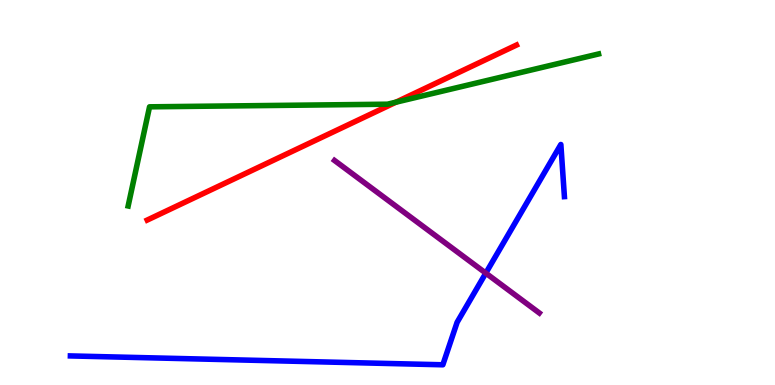[{'lines': ['blue', 'red'], 'intersections': []}, {'lines': ['green', 'red'], 'intersections': [{'x': 5.11, 'y': 7.35}]}, {'lines': ['purple', 'red'], 'intersections': []}, {'lines': ['blue', 'green'], 'intersections': []}, {'lines': ['blue', 'purple'], 'intersections': [{'x': 6.27, 'y': 2.91}]}, {'lines': ['green', 'purple'], 'intersections': []}]